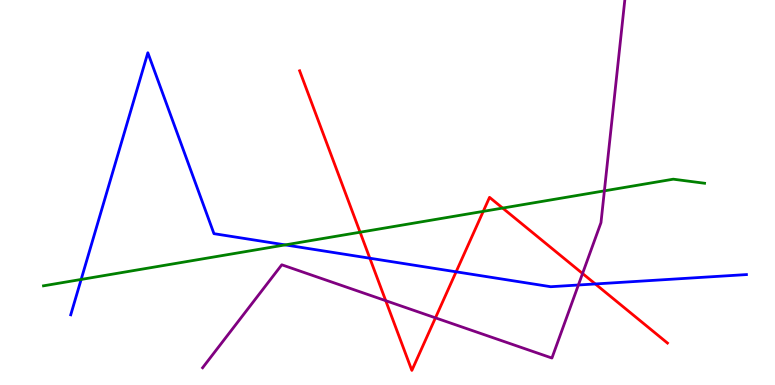[{'lines': ['blue', 'red'], 'intersections': [{'x': 4.77, 'y': 3.29}, {'x': 5.89, 'y': 2.94}, {'x': 7.68, 'y': 2.62}]}, {'lines': ['green', 'red'], 'intersections': [{'x': 4.65, 'y': 3.97}, {'x': 6.24, 'y': 4.51}, {'x': 6.49, 'y': 4.6}]}, {'lines': ['purple', 'red'], 'intersections': [{'x': 4.98, 'y': 2.19}, {'x': 5.62, 'y': 1.74}, {'x': 7.52, 'y': 2.9}]}, {'lines': ['blue', 'green'], 'intersections': [{'x': 1.05, 'y': 2.74}, {'x': 3.68, 'y': 3.64}]}, {'lines': ['blue', 'purple'], 'intersections': [{'x': 7.46, 'y': 2.6}]}, {'lines': ['green', 'purple'], 'intersections': [{'x': 7.8, 'y': 5.04}]}]